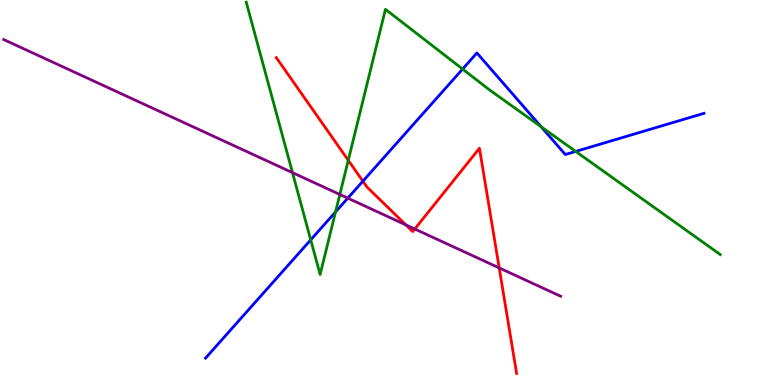[{'lines': ['blue', 'red'], 'intersections': [{'x': 4.68, 'y': 5.29}]}, {'lines': ['green', 'red'], 'intersections': [{'x': 4.49, 'y': 5.84}]}, {'lines': ['purple', 'red'], 'intersections': [{'x': 5.24, 'y': 4.16}, {'x': 5.35, 'y': 4.05}, {'x': 6.44, 'y': 3.04}]}, {'lines': ['blue', 'green'], 'intersections': [{'x': 4.01, 'y': 3.77}, {'x': 4.33, 'y': 4.49}, {'x': 5.97, 'y': 8.21}, {'x': 6.98, 'y': 6.71}, {'x': 7.43, 'y': 6.07}]}, {'lines': ['blue', 'purple'], 'intersections': [{'x': 4.49, 'y': 4.85}]}, {'lines': ['green', 'purple'], 'intersections': [{'x': 3.77, 'y': 5.52}, {'x': 4.39, 'y': 4.95}]}]